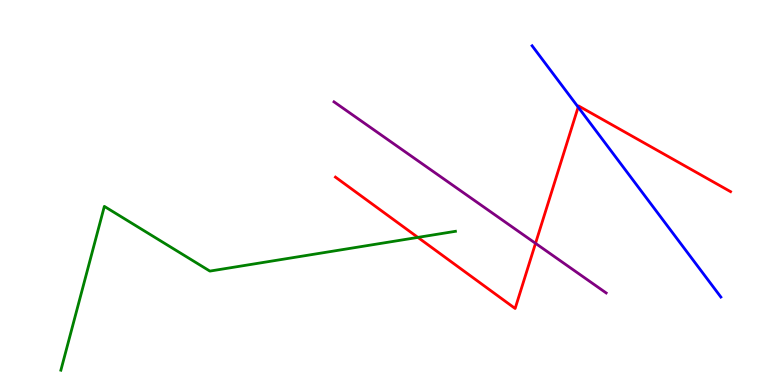[{'lines': ['blue', 'red'], 'intersections': [{'x': 7.46, 'y': 7.22}]}, {'lines': ['green', 'red'], 'intersections': [{'x': 5.39, 'y': 3.83}]}, {'lines': ['purple', 'red'], 'intersections': [{'x': 6.91, 'y': 3.68}]}, {'lines': ['blue', 'green'], 'intersections': []}, {'lines': ['blue', 'purple'], 'intersections': []}, {'lines': ['green', 'purple'], 'intersections': []}]